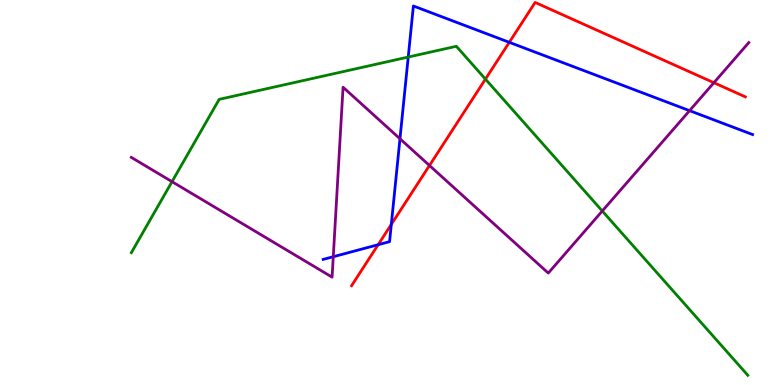[{'lines': ['blue', 'red'], 'intersections': [{'x': 4.88, 'y': 3.64}, {'x': 5.05, 'y': 4.17}, {'x': 6.57, 'y': 8.9}]}, {'lines': ['green', 'red'], 'intersections': [{'x': 6.26, 'y': 7.95}]}, {'lines': ['purple', 'red'], 'intersections': [{'x': 5.54, 'y': 5.7}, {'x': 9.21, 'y': 7.85}]}, {'lines': ['blue', 'green'], 'intersections': [{'x': 5.27, 'y': 8.52}]}, {'lines': ['blue', 'purple'], 'intersections': [{'x': 4.3, 'y': 3.33}, {'x': 5.16, 'y': 6.4}, {'x': 8.9, 'y': 7.13}]}, {'lines': ['green', 'purple'], 'intersections': [{'x': 2.22, 'y': 5.28}, {'x': 7.77, 'y': 4.52}]}]